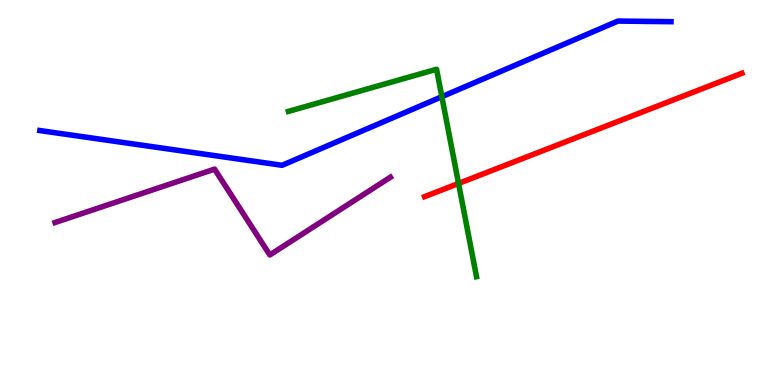[{'lines': ['blue', 'red'], 'intersections': []}, {'lines': ['green', 'red'], 'intersections': [{'x': 5.92, 'y': 5.23}]}, {'lines': ['purple', 'red'], 'intersections': []}, {'lines': ['blue', 'green'], 'intersections': [{'x': 5.7, 'y': 7.49}]}, {'lines': ['blue', 'purple'], 'intersections': []}, {'lines': ['green', 'purple'], 'intersections': []}]